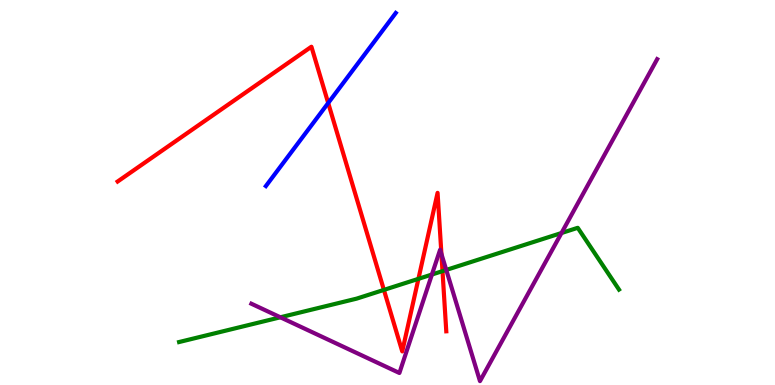[{'lines': ['blue', 'red'], 'intersections': [{'x': 4.23, 'y': 7.32}]}, {'lines': ['green', 'red'], 'intersections': [{'x': 4.95, 'y': 2.47}, {'x': 5.4, 'y': 2.76}, {'x': 5.71, 'y': 2.96}]}, {'lines': ['purple', 'red'], 'intersections': [{'x': 5.7, 'y': 3.4}]}, {'lines': ['blue', 'green'], 'intersections': []}, {'lines': ['blue', 'purple'], 'intersections': []}, {'lines': ['green', 'purple'], 'intersections': [{'x': 3.62, 'y': 1.76}, {'x': 5.57, 'y': 2.87}, {'x': 5.76, 'y': 2.99}, {'x': 7.25, 'y': 3.95}]}]